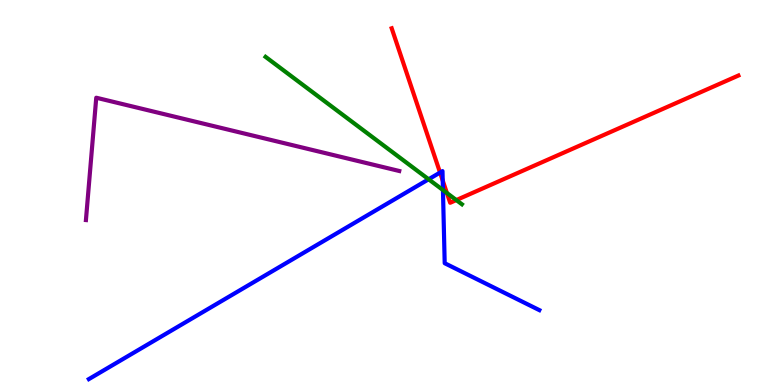[{'lines': ['blue', 'red'], 'intersections': [{'x': 5.68, 'y': 5.52}, {'x': 5.71, 'y': 5.31}]}, {'lines': ['green', 'red'], 'intersections': [{'x': 5.77, 'y': 4.99}, {'x': 5.89, 'y': 4.8}]}, {'lines': ['purple', 'red'], 'intersections': []}, {'lines': ['blue', 'green'], 'intersections': [{'x': 5.53, 'y': 5.34}, {'x': 5.72, 'y': 5.06}]}, {'lines': ['blue', 'purple'], 'intersections': []}, {'lines': ['green', 'purple'], 'intersections': []}]